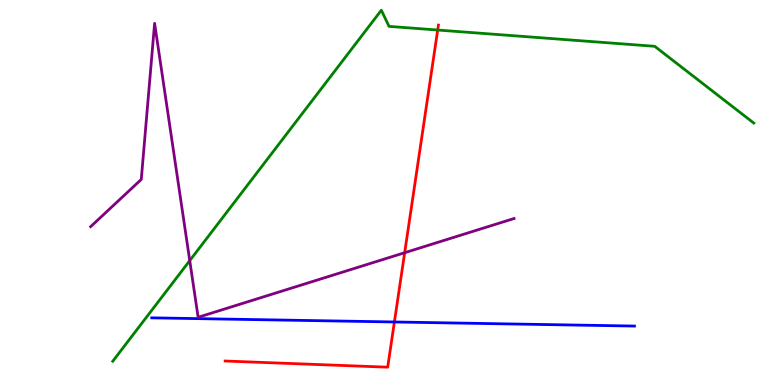[{'lines': ['blue', 'red'], 'intersections': [{'x': 5.09, 'y': 1.64}]}, {'lines': ['green', 'red'], 'intersections': [{'x': 5.65, 'y': 9.22}]}, {'lines': ['purple', 'red'], 'intersections': [{'x': 5.22, 'y': 3.44}]}, {'lines': ['blue', 'green'], 'intersections': []}, {'lines': ['blue', 'purple'], 'intersections': []}, {'lines': ['green', 'purple'], 'intersections': [{'x': 2.45, 'y': 3.23}]}]